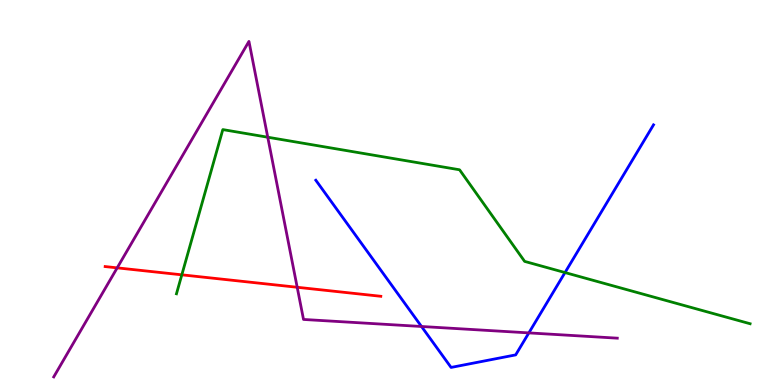[{'lines': ['blue', 'red'], 'intersections': []}, {'lines': ['green', 'red'], 'intersections': [{'x': 2.35, 'y': 2.86}]}, {'lines': ['purple', 'red'], 'intersections': [{'x': 1.51, 'y': 3.04}, {'x': 3.83, 'y': 2.54}]}, {'lines': ['blue', 'green'], 'intersections': [{'x': 7.29, 'y': 2.92}]}, {'lines': ['blue', 'purple'], 'intersections': [{'x': 5.44, 'y': 1.52}, {'x': 6.82, 'y': 1.35}]}, {'lines': ['green', 'purple'], 'intersections': [{'x': 3.45, 'y': 6.44}]}]